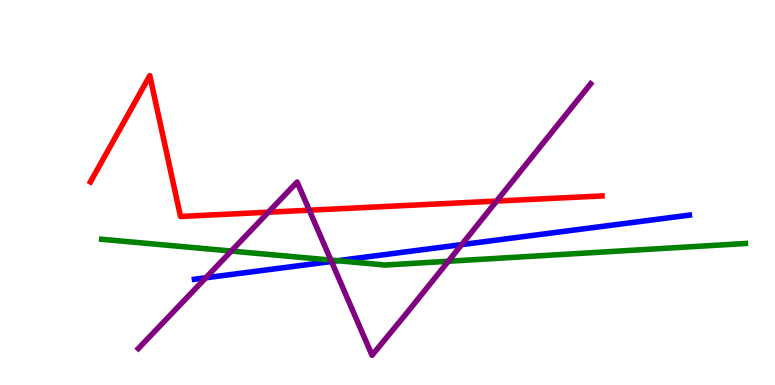[{'lines': ['blue', 'red'], 'intersections': []}, {'lines': ['green', 'red'], 'intersections': []}, {'lines': ['purple', 'red'], 'intersections': [{'x': 3.46, 'y': 4.49}, {'x': 3.99, 'y': 4.54}, {'x': 6.41, 'y': 4.78}]}, {'lines': ['blue', 'green'], 'intersections': [{'x': 4.36, 'y': 3.23}]}, {'lines': ['blue', 'purple'], 'intersections': [{'x': 2.66, 'y': 2.78}, {'x': 4.28, 'y': 3.21}, {'x': 5.96, 'y': 3.65}]}, {'lines': ['green', 'purple'], 'intersections': [{'x': 2.98, 'y': 3.48}, {'x': 4.27, 'y': 3.24}, {'x': 5.78, 'y': 3.21}]}]